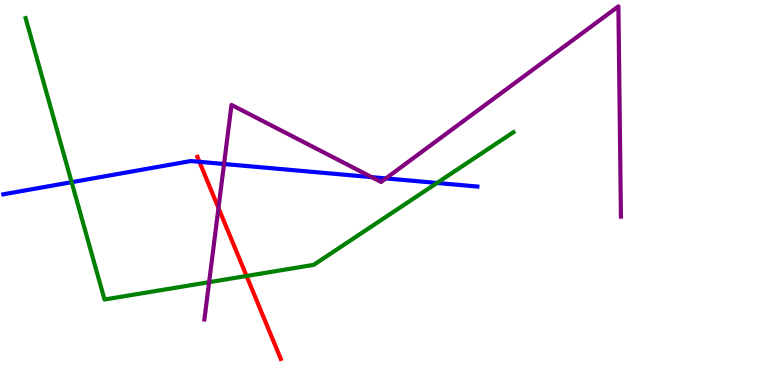[{'lines': ['blue', 'red'], 'intersections': [{'x': 2.57, 'y': 5.8}]}, {'lines': ['green', 'red'], 'intersections': [{'x': 3.18, 'y': 2.83}]}, {'lines': ['purple', 'red'], 'intersections': [{'x': 2.82, 'y': 4.6}]}, {'lines': ['blue', 'green'], 'intersections': [{'x': 0.924, 'y': 5.27}, {'x': 5.64, 'y': 5.25}]}, {'lines': ['blue', 'purple'], 'intersections': [{'x': 2.89, 'y': 5.74}, {'x': 4.8, 'y': 5.4}, {'x': 4.98, 'y': 5.37}]}, {'lines': ['green', 'purple'], 'intersections': [{'x': 2.7, 'y': 2.67}]}]